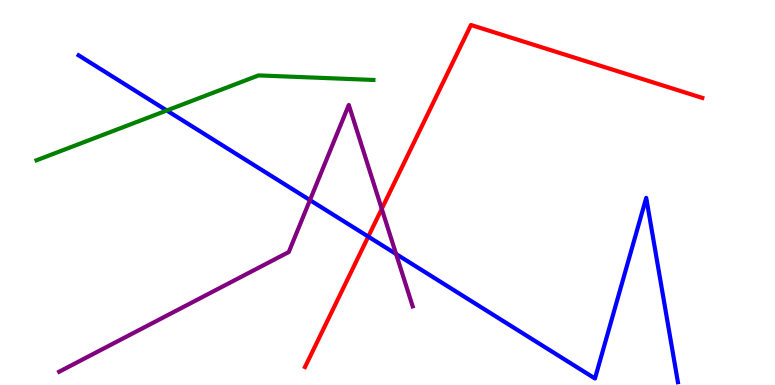[{'lines': ['blue', 'red'], 'intersections': [{'x': 4.75, 'y': 3.85}]}, {'lines': ['green', 'red'], 'intersections': []}, {'lines': ['purple', 'red'], 'intersections': [{'x': 4.93, 'y': 4.58}]}, {'lines': ['blue', 'green'], 'intersections': [{'x': 2.15, 'y': 7.13}]}, {'lines': ['blue', 'purple'], 'intersections': [{'x': 4.0, 'y': 4.8}, {'x': 5.11, 'y': 3.4}]}, {'lines': ['green', 'purple'], 'intersections': []}]